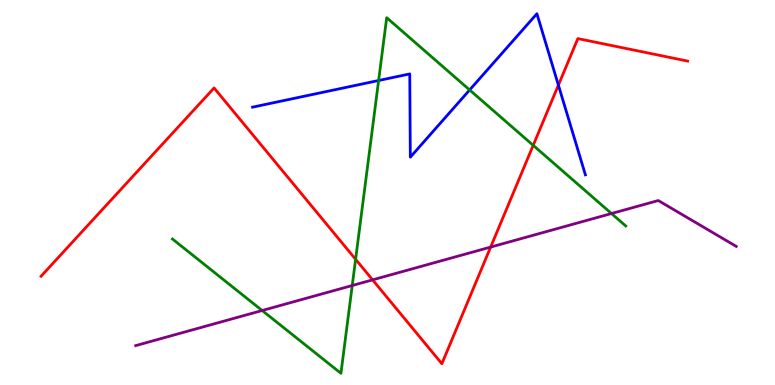[{'lines': ['blue', 'red'], 'intersections': [{'x': 7.21, 'y': 7.79}]}, {'lines': ['green', 'red'], 'intersections': [{'x': 4.59, 'y': 3.26}, {'x': 6.88, 'y': 6.22}]}, {'lines': ['purple', 'red'], 'intersections': [{'x': 4.81, 'y': 2.73}, {'x': 6.33, 'y': 3.58}]}, {'lines': ['blue', 'green'], 'intersections': [{'x': 4.89, 'y': 7.91}, {'x': 6.06, 'y': 7.66}]}, {'lines': ['blue', 'purple'], 'intersections': []}, {'lines': ['green', 'purple'], 'intersections': [{'x': 3.38, 'y': 1.93}, {'x': 4.54, 'y': 2.58}, {'x': 7.89, 'y': 4.45}]}]